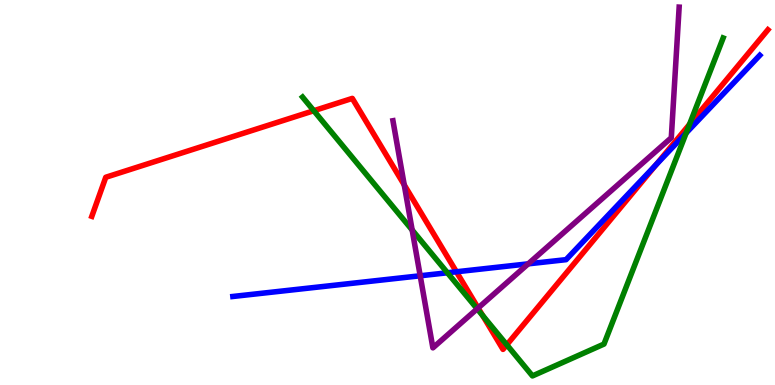[{'lines': ['blue', 'red'], 'intersections': [{'x': 5.89, 'y': 2.94}, {'x': 8.47, 'y': 5.72}]}, {'lines': ['green', 'red'], 'intersections': [{'x': 4.05, 'y': 7.12}, {'x': 6.23, 'y': 1.8}, {'x': 6.54, 'y': 1.04}, {'x': 8.9, 'y': 6.77}]}, {'lines': ['purple', 'red'], 'intersections': [{'x': 5.22, 'y': 5.2}, {'x': 6.17, 'y': 2.0}]}, {'lines': ['blue', 'green'], 'intersections': [{'x': 5.77, 'y': 2.92}, {'x': 8.85, 'y': 6.55}]}, {'lines': ['blue', 'purple'], 'intersections': [{'x': 5.42, 'y': 2.84}, {'x': 6.82, 'y': 3.15}]}, {'lines': ['green', 'purple'], 'intersections': [{'x': 5.32, 'y': 4.03}, {'x': 6.16, 'y': 1.98}]}]